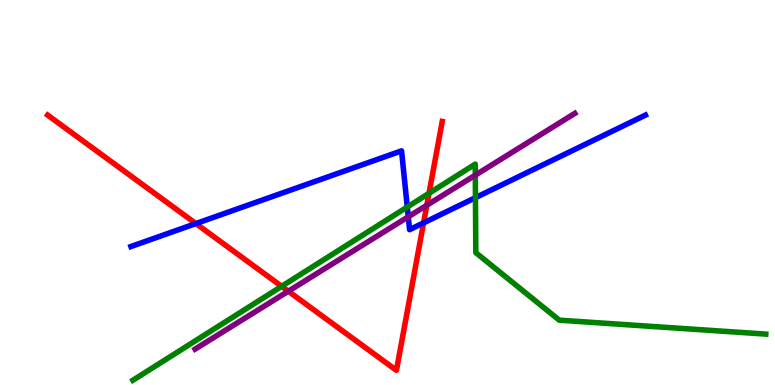[{'lines': ['blue', 'red'], 'intersections': [{'x': 2.53, 'y': 4.19}, {'x': 5.47, 'y': 4.21}]}, {'lines': ['green', 'red'], 'intersections': [{'x': 3.63, 'y': 2.56}, {'x': 5.54, 'y': 4.98}]}, {'lines': ['purple', 'red'], 'intersections': [{'x': 3.72, 'y': 2.44}, {'x': 5.51, 'y': 4.67}]}, {'lines': ['blue', 'green'], 'intersections': [{'x': 5.26, 'y': 4.62}, {'x': 6.13, 'y': 4.87}]}, {'lines': ['blue', 'purple'], 'intersections': [{'x': 5.27, 'y': 4.37}]}, {'lines': ['green', 'purple'], 'intersections': [{'x': 6.13, 'y': 5.45}]}]